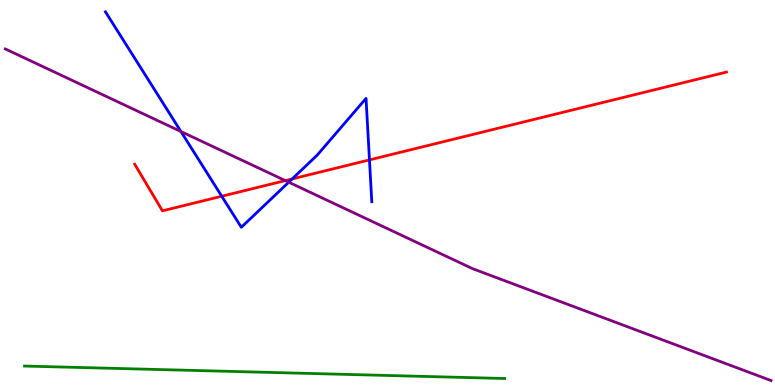[{'lines': ['blue', 'red'], 'intersections': [{'x': 2.86, 'y': 4.9}, {'x': 3.77, 'y': 5.35}, {'x': 4.77, 'y': 5.85}]}, {'lines': ['green', 'red'], 'intersections': []}, {'lines': ['purple', 'red'], 'intersections': [{'x': 3.68, 'y': 5.31}]}, {'lines': ['blue', 'green'], 'intersections': []}, {'lines': ['blue', 'purple'], 'intersections': [{'x': 2.33, 'y': 6.58}, {'x': 3.73, 'y': 5.27}]}, {'lines': ['green', 'purple'], 'intersections': []}]